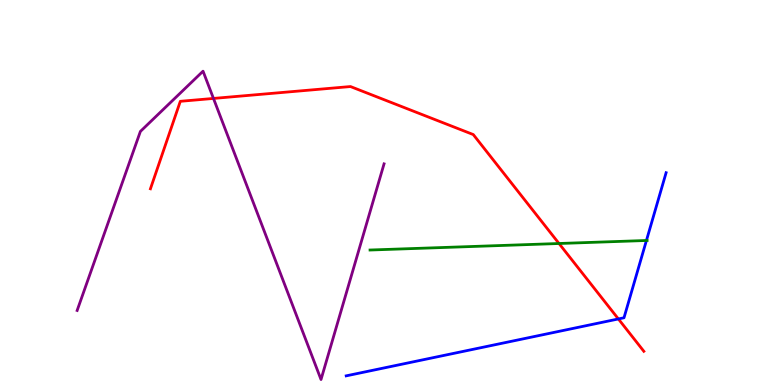[{'lines': ['blue', 'red'], 'intersections': [{'x': 7.98, 'y': 1.72}]}, {'lines': ['green', 'red'], 'intersections': [{'x': 7.21, 'y': 3.68}]}, {'lines': ['purple', 'red'], 'intersections': [{'x': 2.75, 'y': 7.44}]}, {'lines': ['blue', 'green'], 'intersections': [{'x': 8.34, 'y': 3.75}]}, {'lines': ['blue', 'purple'], 'intersections': []}, {'lines': ['green', 'purple'], 'intersections': []}]